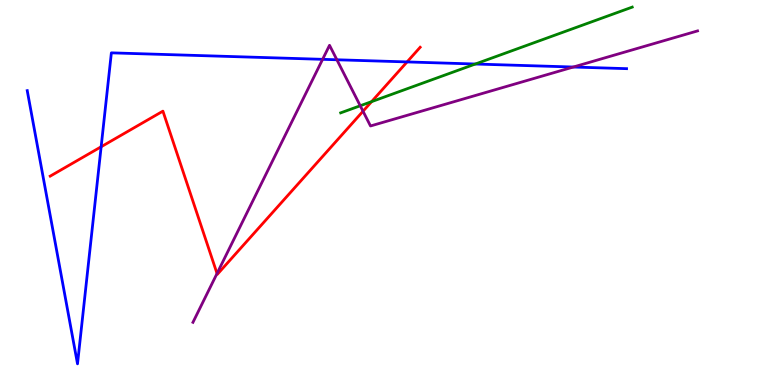[{'lines': ['blue', 'red'], 'intersections': [{'x': 1.31, 'y': 6.19}, {'x': 5.25, 'y': 8.39}]}, {'lines': ['green', 'red'], 'intersections': [{'x': 4.79, 'y': 7.36}]}, {'lines': ['purple', 'red'], 'intersections': [{'x': 2.8, 'y': 2.9}, {'x': 4.68, 'y': 7.11}]}, {'lines': ['blue', 'green'], 'intersections': [{'x': 6.13, 'y': 8.34}]}, {'lines': ['blue', 'purple'], 'intersections': [{'x': 4.16, 'y': 8.46}, {'x': 4.35, 'y': 8.45}, {'x': 7.4, 'y': 8.26}]}, {'lines': ['green', 'purple'], 'intersections': [{'x': 4.65, 'y': 7.25}]}]